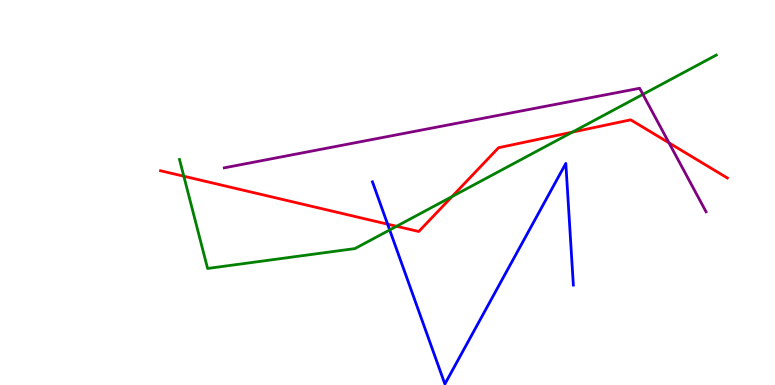[{'lines': ['blue', 'red'], 'intersections': [{'x': 5.0, 'y': 4.18}]}, {'lines': ['green', 'red'], 'intersections': [{'x': 2.37, 'y': 5.42}, {'x': 5.12, 'y': 4.12}, {'x': 5.83, 'y': 4.89}, {'x': 7.39, 'y': 6.57}]}, {'lines': ['purple', 'red'], 'intersections': [{'x': 8.63, 'y': 6.29}]}, {'lines': ['blue', 'green'], 'intersections': [{'x': 5.03, 'y': 4.03}]}, {'lines': ['blue', 'purple'], 'intersections': []}, {'lines': ['green', 'purple'], 'intersections': [{'x': 8.3, 'y': 7.55}]}]